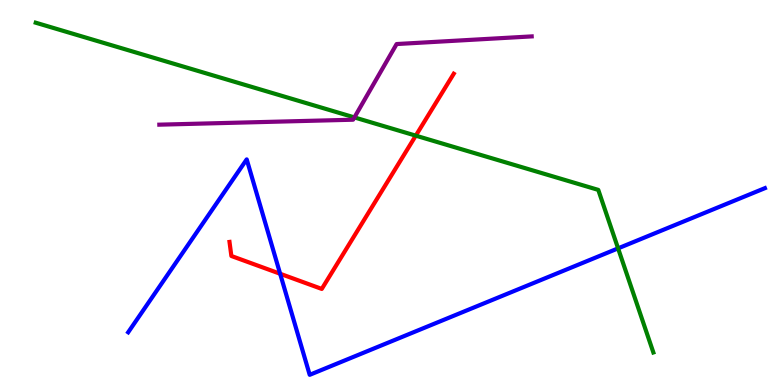[{'lines': ['blue', 'red'], 'intersections': [{'x': 3.61, 'y': 2.89}]}, {'lines': ['green', 'red'], 'intersections': [{'x': 5.36, 'y': 6.48}]}, {'lines': ['purple', 'red'], 'intersections': []}, {'lines': ['blue', 'green'], 'intersections': [{'x': 7.98, 'y': 3.55}]}, {'lines': ['blue', 'purple'], 'intersections': []}, {'lines': ['green', 'purple'], 'intersections': [{'x': 4.57, 'y': 6.95}]}]